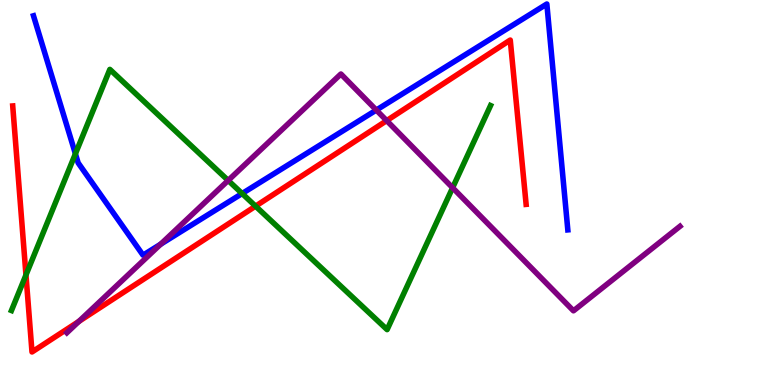[{'lines': ['blue', 'red'], 'intersections': []}, {'lines': ['green', 'red'], 'intersections': [{'x': 0.335, 'y': 2.86}, {'x': 3.3, 'y': 4.65}]}, {'lines': ['purple', 'red'], 'intersections': [{'x': 1.02, 'y': 1.65}, {'x': 4.99, 'y': 6.87}]}, {'lines': ['blue', 'green'], 'intersections': [{'x': 0.973, 'y': 6.01}, {'x': 3.12, 'y': 4.97}]}, {'lines': ['blue', 'purple'], 'intersections': [{'x': 2.07, 'y': 3.66}, {'x': 4.86, 'y': 7.14}]}, {'lines': ['green', 'purple'], 'intersections': [{'x': 2.94, 'y': 5.31}, {'x': 5.84, 'y': 5.12}]}]